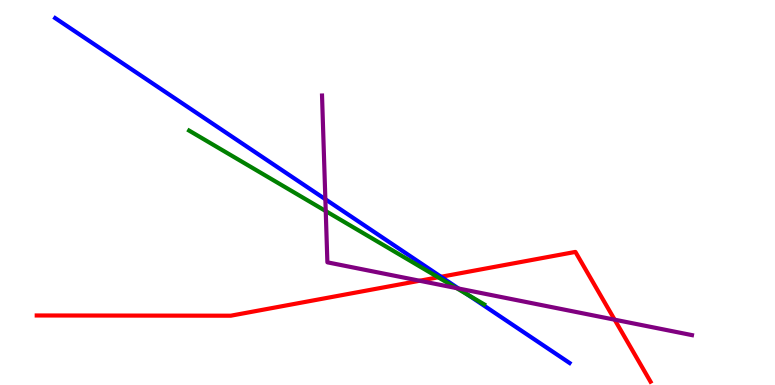[{'lines': ['blue', 'red'], 'intersections': [{'x': 5.69, 'y': 2.81}]}, {'lines': ['green', 'red'], 'intersections': [{'x': 5.65, 'y': 2.8}]}, {'lines': ['purple', 'red'], 'intersections': [{'x': 5.41, 'y': 2.71}, {'x': 7.93, 'y': 1.7}]}, {'lines': ['blue', 'green'], 'intersections': [{'x': 6.04, 'y': 2.34}]}, {'lines': ['blue', 'purple'], 'intersections': [{'x': 4.2, 'y': 4.82}, {'x': 5.92, 'y': 2.51}]}, {'lines': ['green', 'purple'], 'intersections': [{'x': 4.2, 'y': 4.52}, {'x': 5.89, 'y': 2.52}]}]